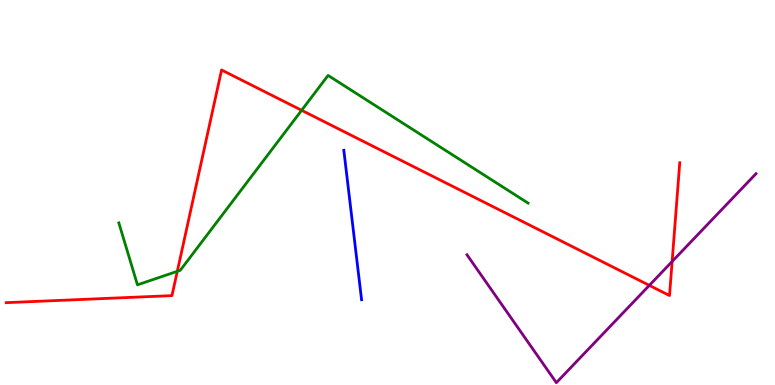[{'lines': ['blue', 'red'], 'intersections': []}, {'lines': ['green', 'red'], 'intersections': [{'x': 2.29, 'y': 2.95}, {'x': 3.89, 'y': 7.14}]}, {'lines': ['purple', 'red'], 'intersections': [{'x': 8.38, 'y': 2.59}, {'x': 8.67, 'y': 3.21}]}, {'lines': ['blue', 'green'], 'intersections': []}, {'lines': ['blue', 'purple'], 'intersections': []}, {'lines': ['green', 'purple'], 'intersections': []}]